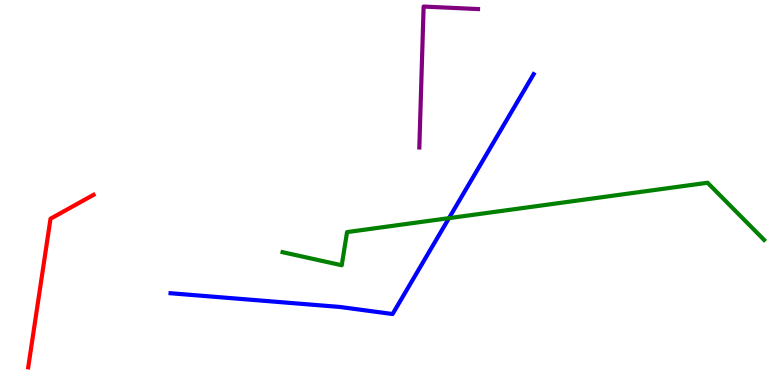[{'lines': ['blue', 'red'], 'intersections': []}, {'lines': ['green', 'red'], 'intersections': []}, {'lines': ['purple', 'red'], 'intersections': []}, {'lines': ['blue', 'green'], 'intersections': [{'x': 5.79, 'y': 4.33}]}, {'lines': ['blue', 'purple'], 'intersections': []}, {'lines': ['green', 'purple'], 'intersections': []}]